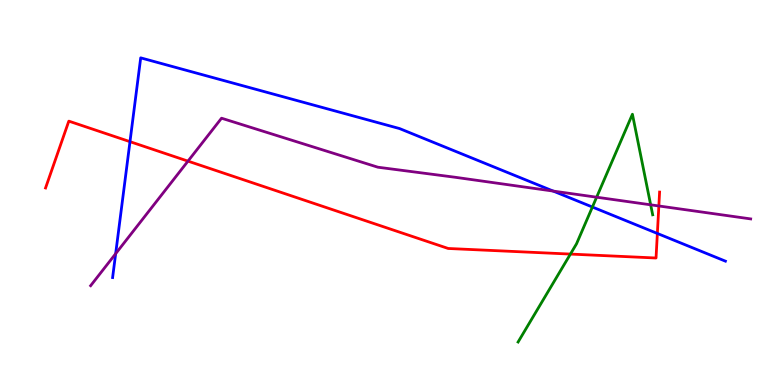[{'lines': ['blue', 'red'], 'intersections': [{'x': 1.68, 'y': 6.32}, {'x': 8.48, 'y': 3.94}]}, {'lines': ['green', 'red'], 'intersections': [{'x': 7.36, 'y': 3.4}]}, {'lines': ['purple', 'red'], 'intersections': [{'x': 2.43, 'y': 5.81}, {'x': 8.5, 'y': 4.65}]}, {'lines': ['blue', 'green'], 'intersections': [{'x': 7.64, 'y': 4.62}]}, {'lines': ['blue', 'purple'], 'intersections': [{'x': 1.49, 'y': 3.41}, {'x': 7.14, 'y': 5.04}]}, {'lines': ['green', 'purple'], 'intersections': [{'x': 7.7, 'y': 4.88}, {'x': 8.4, 'y': 4.68}]}]